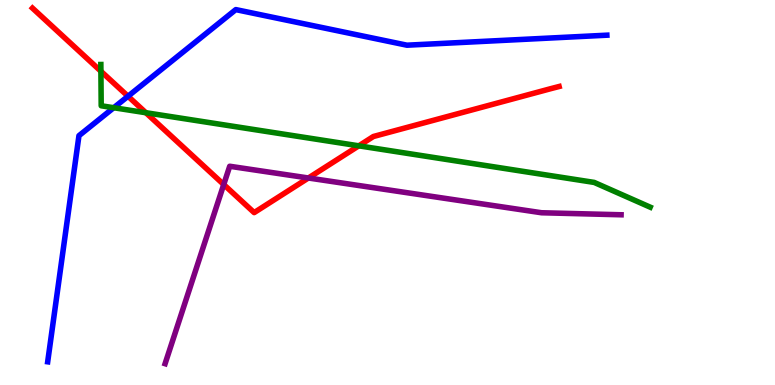[{'lines': ['blue', 'red'], 'intersections': [{'x': 1.65, 'y': 7.5}]}, {'lines': ['green', 'red'], 'intersections': [{'x': 1.3, 'y': 8.15}, {'x': 1.88, 'y': 7.07}, {'x': 4.63, 'y': 6.21}]}, {'lines': ['purple', 'red'], 'intersections': [{'x': 2.89, 'y': 5.21}, {'x': 3.98, 'y': 5.38}]}, {'lines': ['blue', 'green'], 'intersections': [{'x': 1.47, 'y': 7.2}]}, {'lines': ['blue', 'purple'], 'intersections': []}, {'lines': ['green', 'purple'], 'intersections': []}]